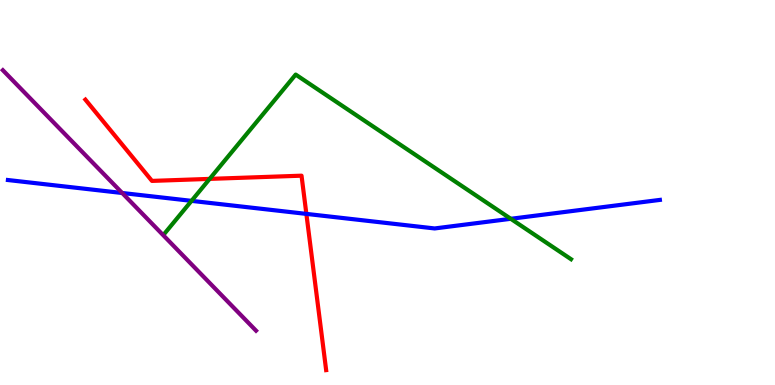[{'lines': ['blue', 'red'], 'intersections': [{'x': 3.95, 'y': 4.44}]}, {'lines': ['green', 'red'], 'intersections': [{'x': 2.71, 'y': 5.35}]}, {'lines': ['purple', 'red'], 'intersections': []}, {'lines': ['blue', 'green'], 'intersections': [{'x': 2.47, 'y': 4.78}, {'x': 6.59, 'y': 4.32}]}, {'lines': ['blue', 'purple'], 'intersections': [{'x': 1.58, 'y': 4.99}]}, {'lines': ['green', 'purple'], 'intersections': []}]